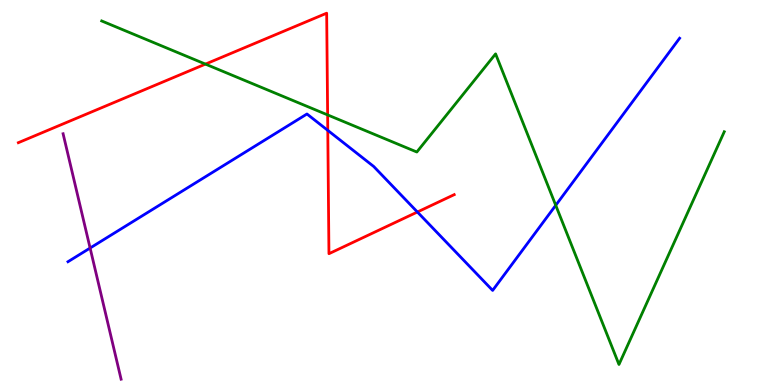[{'lines': ['blue', 'red'], 'intersections': [{'x': 4.23, 'y': 6.61}, {'x': 5.39, 'y': 4.49}]}, {'lines': ['green', 'red'], 'intersections': [{'x': 2.65, 'y': 8.33}, {'x': 4.23, 'y': 7.02}]}, {'lines': ['purple', 'red'], 'intersections': []}, {'lines': ['blue', 'green'], 'intersections': [{'x': 7.17, 'y': 4.67}]}, {'lines': ['blue', 'purple'], 'intersections': [{'x': 1.16, 'y': 3.56}]}, {'lines': ['green', 'purple'], 'intersections': []}]